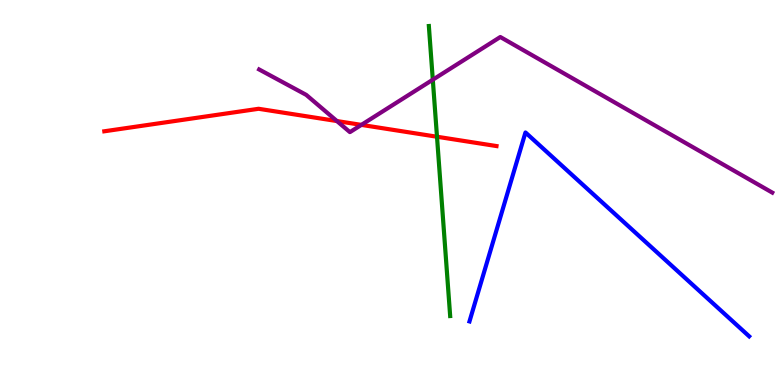[{'lines': ['blue', 'red'], 'intersections': []}, {'lines': ['green', 'red'], 'intersections': [{'x': 5.64, 'y': 6.45}]}, {'lines': ['purple', 'red'], 'intersections': [{'x': 4.35, 'y': 6.86}, {'x': 4.66, 'y': 6.76}]}, {'lines': ['blue', 'green'], 'intersections': []}, {'lines': ['blue', 'purple'], 'intersections': []}, {'lines': ['green', 'purple'], 'intersections': [{'x': 5.58, 'y': 7.93}]}]